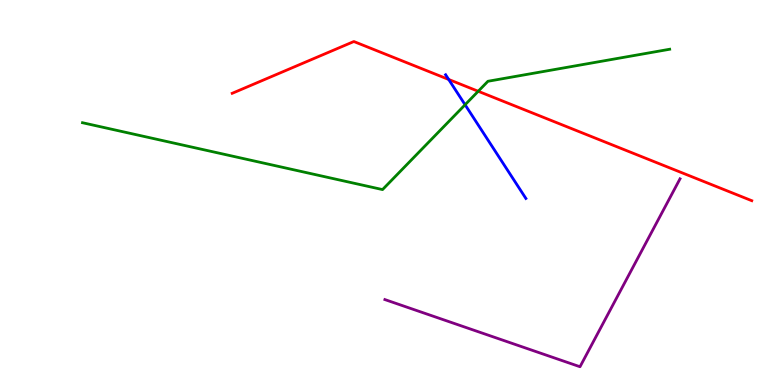[{'lines': ['blue', 'red'], 'intersections': [{'x': 5.79, 'y': 7.94}]}, {'lines': ['green', 'red'], 'intersections': [{'x': 6.17, 'y': 7.63}]}, {'lines': ['purple', 'red'], 'intersections': []}, {'lines': ['blue', 'green'], 'intersections': [{'x': 6.0, 'y': 7.28}]}, {'lines': ['blue', 'purple'], 'intersections': []}, {'lines': ['green', 'purple'], 'intersections': []}]